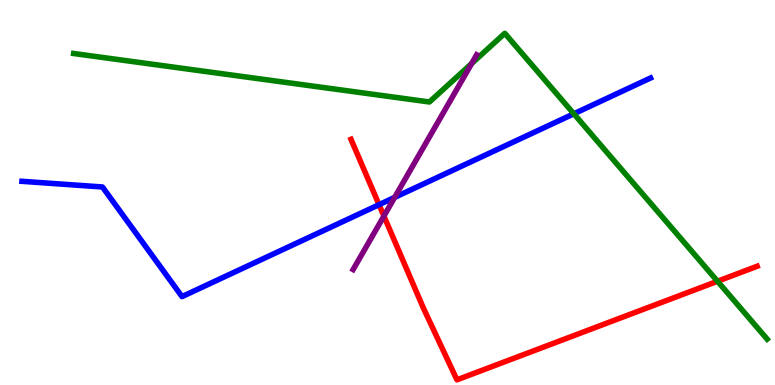[{'lines': ['blue', 'red'], 'intersections': [{'x': 4.89, 'y': 4.68}]}, {'lines': ['green', 'red'], 'intersections': [{'x': 9.26, 'y': 2.69}]}, {'lines': ['purple', 'red'], 'intersections': [{'x': 4.95, 'y': 4.39}]}, {'lines': ['blue', 'green'], 'intersections': [{'x': 7.4, 'y': 7.04}]}, {'lines': ['blue', 'purple'], 'intersections': [{'x': 5.09, 'y': 4.87}]}, {'lines': ['green', 'purple'], 'intersections': [{'x': 6.09, 'y': 8.35}]}]